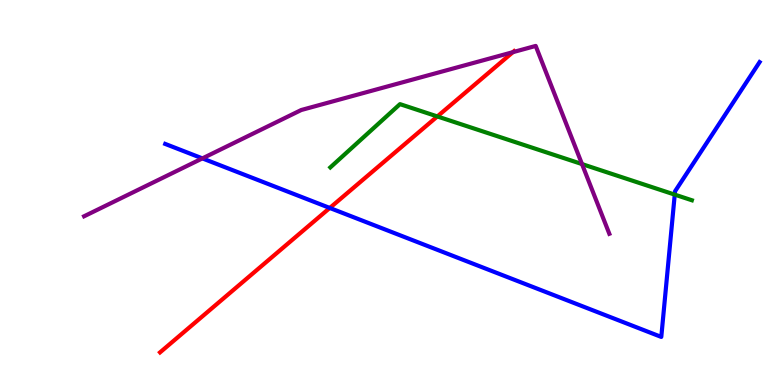[{'lines': ['blue', 'red'], 'intersections': [{'x': 4.26, 'y': 4.6}]}, {'lines': ['green', 'red'], 'intersections': [{'x': 5.64, 'y': 6.98}]}, {'lines': ['purple', 'red'], 'intersections': [{'x': 6.62, 'y': 8.64}]}, {'lines': ['blue', 'green'], 'intersections': [{'x': 8.71, 'y': 4.94}]}, {'lines': ['blue', 'purple'], 'intersections': [{'x': 2.61, 'y': 5.89}]}, {'lines': ['green', 'purple'], 'intersections': [{'x': 7.51, 'y': 5.74}]}]